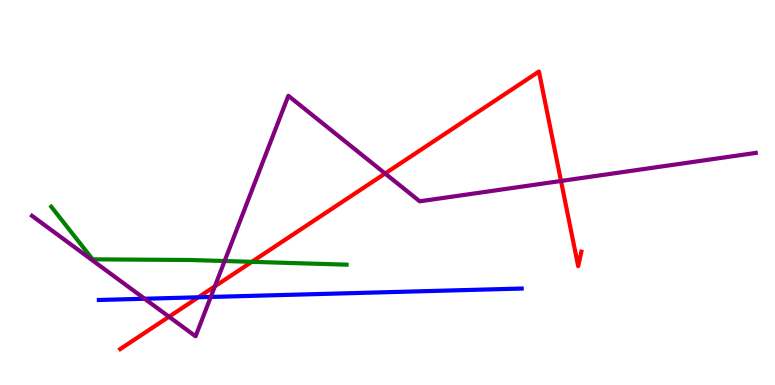[{'lines': ['blue', 'red'], 'intersections': [{'x': 2.56, 'y': 2.28}]}, {'lines': ['green', 'red'], 'intersections': [{'x': 3.25, 'y': 3.2}]}, {'lines': ['purple', 'red'], 'intersections': [{'x': 2.18, 'y': 1.77}, {'x': 2.77, 'y': 2.56}, {'x': 4.97, 'y': 5.49}, {'x': 7.24, 'y': 5.3}]}, {'lines': ['blue', 'green'], 'intersections': []}, {'lines': ['blue', 'purple'], 'intersections': [{'x': 1.87, 'y': 2.24}, {'x': 2.72, 'y': 2.29}]}, {'lines': ['green', 'purple'], 'intersections': [{'x': 2.9, 'y': 3.22}]}]